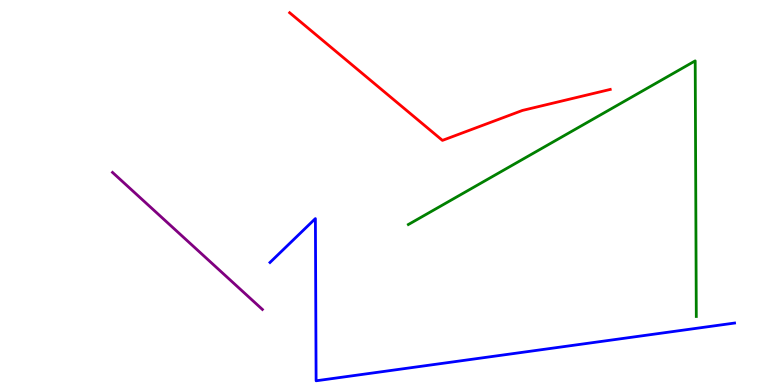[{'lines': ['blue', 'red'], 'intersections': []}, {'lines': ['green', 'red'], 'intersections': []}, {'lines': ['purple', 'red'], 'intersections': []}, {'lines': ['blue', 'green'], 'intersections': []}, {'lines': ['blue', 'purple'], 'intersections': []}, {'lines': ['green', 'purple'], 'intersections': []}]